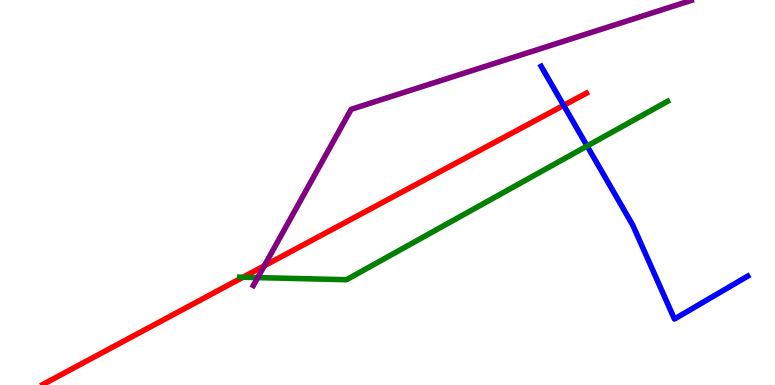[{'lines': ['blue', 'red'], 'intersections': [{'x': 7.27, 'y': 7.26}]}, {'lines': ['green', 'red'], 'intersections': [{'x': 3.14, 'y': 2.8}]}, {'lines': ['purple', 'red'], 'intersections': [{'x': 3.41, 'y': 3.1}]}, {'lines': ['blue', 'green'], 'intersections': [{'x': 7.58, 'y': 6.21}]}, {'lines': ['blue', 'purple'], 'intersections': []}, {'lines': ['green', 'purple'], 'intersections': [{'x': 3.33, 'y': 2.79}]}]